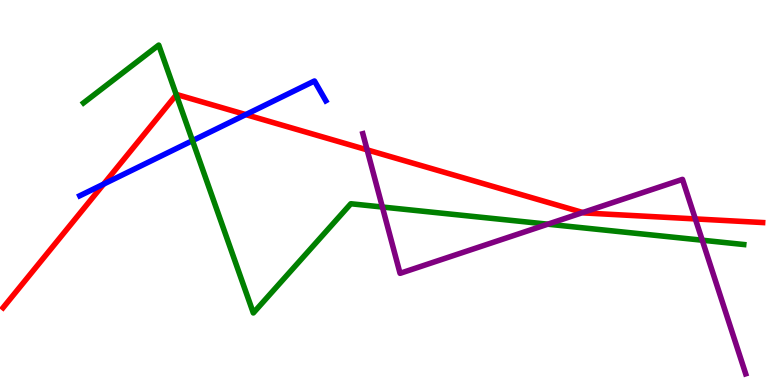[{'lines': ['blue', 'red'], 'intersections': [{'x': 1.34, 'y': 5.22}, {'x': 3.17, 'y': 7.02}]}, {'lines': ['green', 'red'], 'intersections': [{'x': 2.27, 'y': 7.54}]}, {'lines': ['purple', 'red'], 'intersections': [{'x': 4.74, 'y': 6.11}, {'x': 7.52, 'y': 4.48}, {'x': 8.97, 'y': 4.31}]}, {'lines': ['blue', 'green'], 'intersections': [{'x': 2.48, 'y': 6.35}]}, {'lines': ['blue', 'purple'], 'intersections': []}, {'lines': ['green', 'purple'], 'intersections': [{'x': 4.93, 'y': 4.62}, {'x': 7.07, 'y': 4.18}, {'x': 9.06, 'y': 3.76}]}]